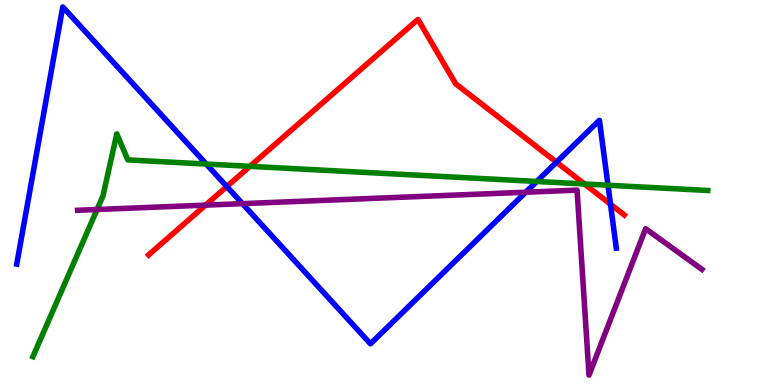[{'lines': ['blue', 'red'], 'intersections': [{'x': 2.93, 'y': 5.16}, {'x': 7.18, 'y': 5.79}, {'x': 7.88, 'y': 4.7}]}, {'lines': ['green', 'red'], 'intersections': [{'x': 3.22, 'y': 5.68}, {'x': 7.54, 'y': 5.22}]}, {'lines': ['purple', 'red'], 'intersections': [{'x': 2.65, 'y': 4.67}]}, {'lines': ['blue', 'green'], 'intersections': [{'x': 2.66, 'y': 5.74}, {'x': 6.93, 'y': 5.29}, {'x': 7.85, 'y': 5.19}]}, {'lines': ['blue', 'purple'], 'intersections': [{'x': 3.13, 'y': 4.71}, {'x': 6.78, 'y': 5.01}]}, {'lines': ['green', 'purple'], 'intersections': [{'x': 1.25, 'y': 4.56}]}]